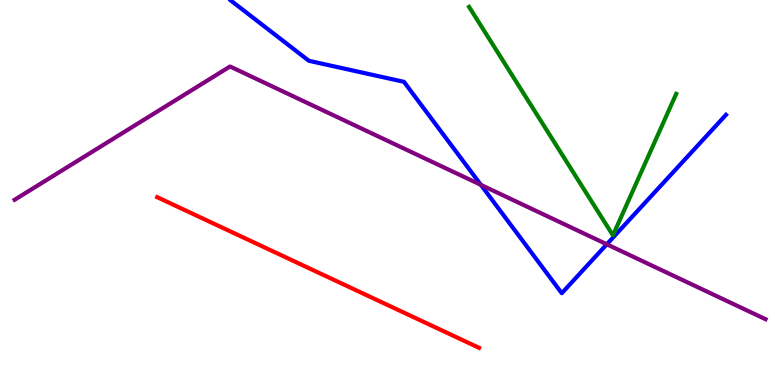[{'lines': ['blue', 'red'], 'intersections': []}, {'lines': ['green', 'red'], 'intersections': []}, {'lines': ['purple', 'red'], 'intersections': []}, {'lines': ['blue', 'green'], 'intersections': []}, {'lines': ['blue', 'purple'], 'intersections': [{'x': 6.21, 'y': 5.2}, {'x': 7.83, 'y': 3.65}]}, {'lines': ['green', 'purple'], 'intersections': []}]